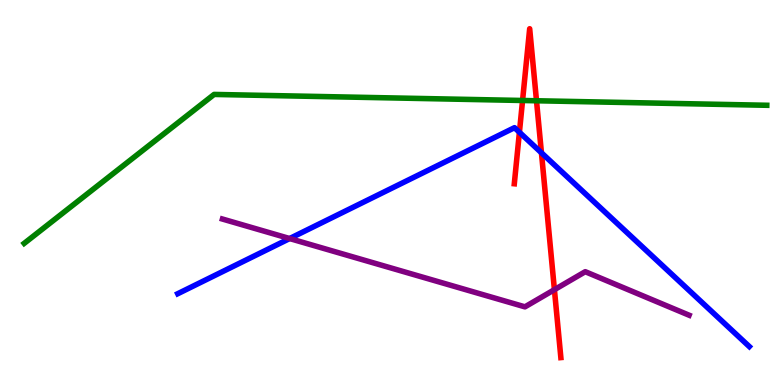[{'lines': ['blue', 'red'], 'intersections': [{'x': 6.7, 'y': 6.56}, {'x': 6.99, 'y': 6.03}]}, {'lines': ['green', 'red'], 'intersections': [{'x': 6.74, 'y': 7.39}, {'x': 6.92, 'y': 7.38}]}, {'lines': ['purple', 'red'], 'intersections': [{'x': 7.15, 'y': 2.48}]}, {'lines': ['blue', 'green'], 'intersections': []}, {'lines': ['blue', 'purple'], 'intersections': [{'x': 3.74, 'y': 3.8}]}, {'lines': ['green', 'purple'], 'intersections': []}]